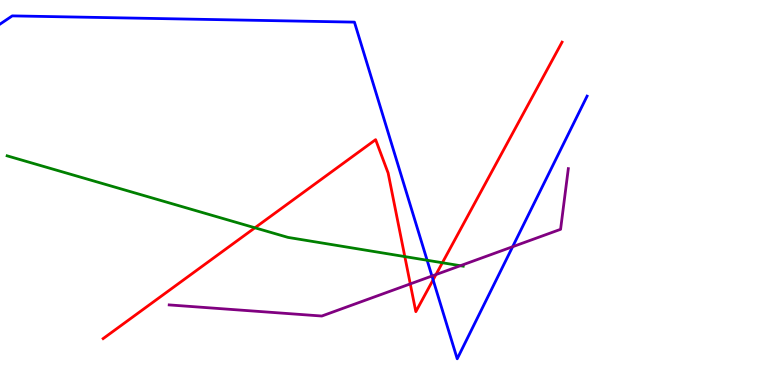[{'lines': ['blue', 'red'], 'intersections': [{'x': 5.59, 'y': 2.73}]}, {'lines': ['green', 'red'], 'intersections': [{'x': 3.29, 'y': 4.08}, {'x': 5.22, 'y': 3.34}, {'x': 5.71, 'y': 3.18}]}, {'lines': ['purple', 'red'], 'intersections': [{'x': 5.29, 'y': 2.63}, {'x': 5.63, 'y': 2.87}]}, {'lines': ['blue', 'green'], 'intersections': [{'x': 5.51, 'y': 3.24}]}, {'lines': ['blue', 'purple'], 'intersections': [{'x': 5.57, 'y': 2.83}, {'x': 6.61, 'y': 3.59}]}, {'lines': ['green', 'purple'], 'intersections': [{'x': 5.94, 'y': 3.1}]}]